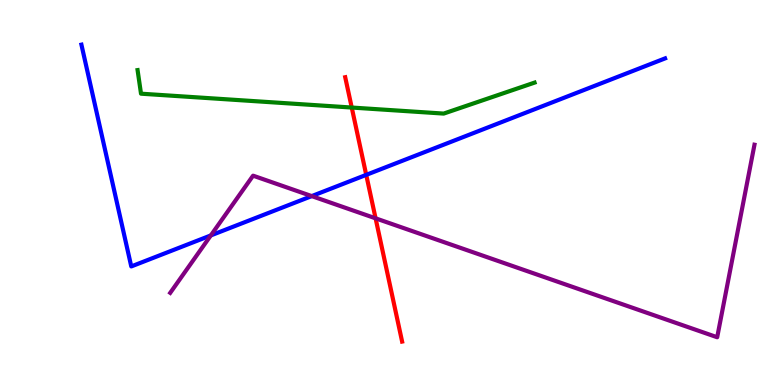[{'lines': ['blue', 'red'], 'intersections': [{'x': 4.73, 'y': 5.46}]}, {'lines': ['green', 'red'], 'intersections': [{'x': 4.54, 'y': 7.21}]}, {'lines': ['purple', 'red'], 'intersections': [{'x': 4.85, 'y': 4.33}]}, {'lines': ['blue', 'green'], 'intersections': []}, {'lines': ['blue', 'purple'], 'intersections': [{'x': 2.72, 'y': 3.89}, {'x': 4.02, 'y': 4.91}]}, {'lines': ['green', 'purple'], 'intersections': []}]